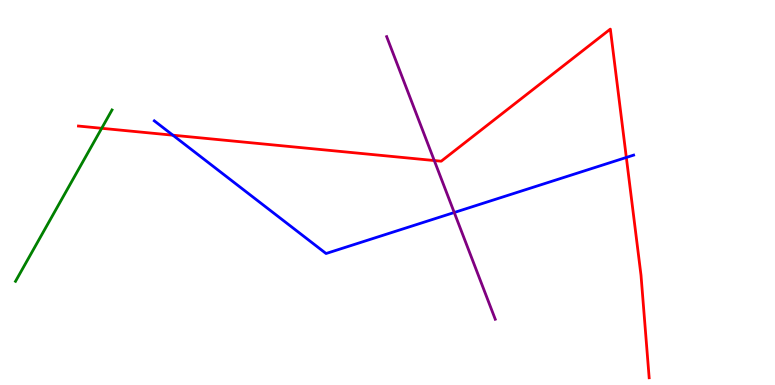[{'lines': ['blue', 'red'], 'intersections': [{'x': 2.23, 'y': 6.49}, {'x': 8.08, 'y': 5.91}]}, {'lines': ['green', 'red'], 'intersections': [{'x': 1.31, 'y': 6.67}]}, {'lines': ['purple', 'red'], 'intersections': [{'x': 5.6, 'y': 5.83}]}, {'lines': ['blue', 'green'], 'intersections': []}, {'lines': ['blue', 'purple'], 'intersections': [{'x': 5.86, 'y': 4.48}]}, {'lines': ['green', 'purple'], 'intersections': []}]